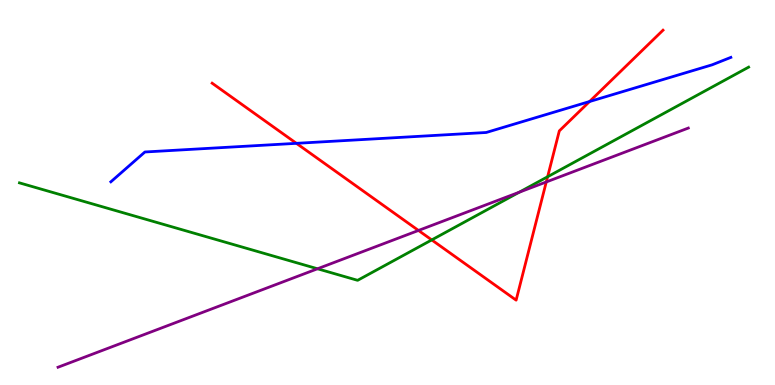[{'lines': ['blue', 'red'], 'intersections': [{'x': 3.82, 'y': 6.28}, {'x': 7.61, 'y': 7.36}]}, {'lines': ['green', 'red'], 'intersections': [{'x': 5.57, 'y': 3.77}, {'x': 7.07, 'y': 5.41}]}, {'lines': ['purple', 'red'], 'intersections': [{'x': 5.4, 'y': 4.01}, {'x': 7.05, 'y': 5.27}]}, {'lines': ['blue', 'green'], 'intersections': []}, {'lines': ['blue', 'purple'], 'intersections': []}, {'lines': ['green', 'purple'], 'intersections': [{'x': 4.1, 'y': 3.02}, {'x': 6.7, 'y': 5.01}]}]